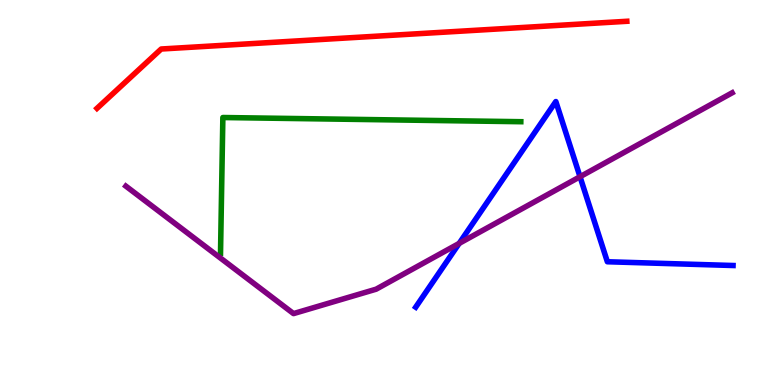[{'lines': ['blue', 'red'], 'intersections': []}, {'lines': ['green', 'red'], 'intersections': []}, {'lines': ['purple', 'red'], 'intersections': []}, {'lines': ['blue', 'green'], 'intersections': []}, {'lines': ['blue', 'purple'], 'intersections': [{'x': 5.92, 'y': 3.68}, {'x': 7.48, 'y': 5.41}]}, {'lines': ['green', 'purple'], 'intersections': []}]